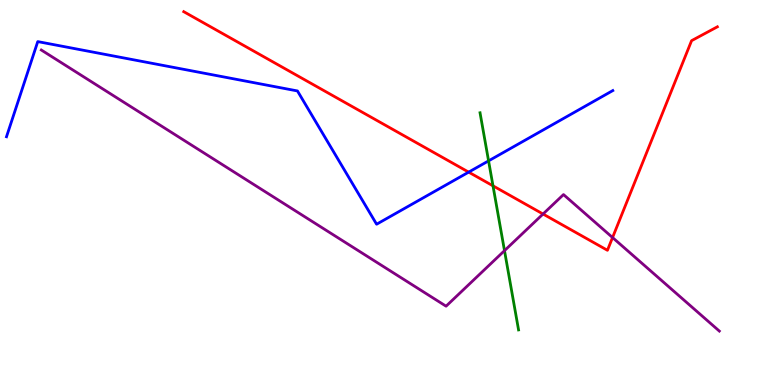[{'lines': ['blue', 'red'], 'intersections': [{'x': 6.05, 'y': 5.53}]}, {'lines': ['green', 'red'], 'intersections': [{'x': 6.36, 'y': 5.17}]}, {'lines': ['purple', 'red'], 'intersections': [{'x': 7.01, 'y': 4.44}, {'x': 7.9, 'y': 3.83}]}, {'lines': ['blue', 'green'], 'intersections': [{'x': 6.3, 'y': 5.82}]}, {'lines': ['blue', 'purple'], 'intersections': []}, {'lines': ['green', 'purple'], 'intersections': [{'x': 6.51, 'y': 3.49}]}]